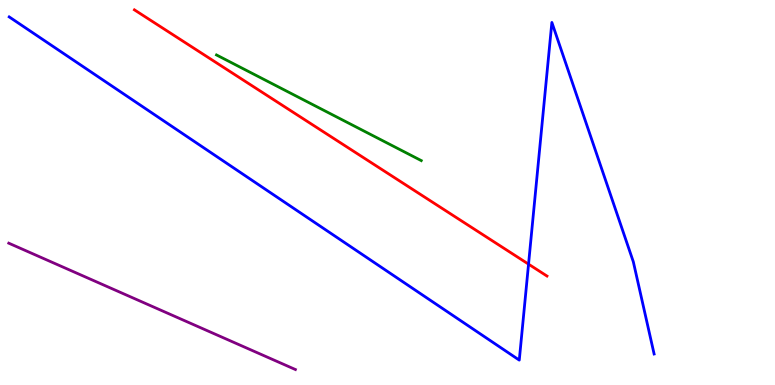[{'lines': ['blue', 'red'], 'intersections': [{'x': 6.82, 'y': 3.14}]}, {'lines': ['green', 'red'], 'intersections': []}, {'lines': ['purple', 'red'], 'intersections': []}, {'lines': ['blue', 'green'], 'intersections': []}, {'lines': ['blue', 'purple'], 'intersections': []}, {'lines': ['green', 'purple'], 'intersections': []}]